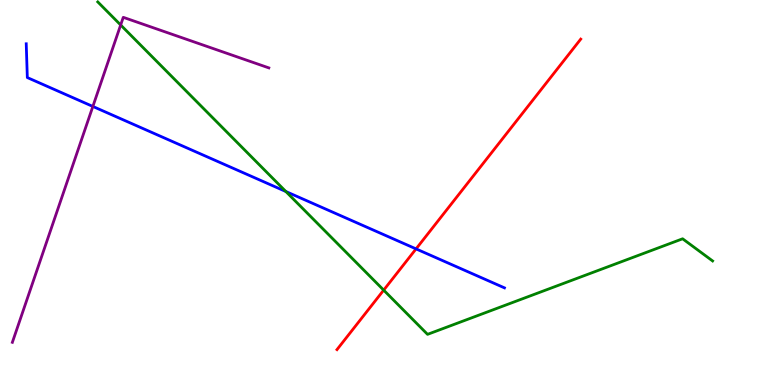[{'lines': ['blue', 'red'], 'intersections': [{'x': 5.37, 'y': 3.54}]}, {'lines': ['green', 'red'], 'intersections': [{'x': 4.95, 'y': 2.46}]}, {'lines': ['purple', 'red'], 'intersections': []}, {'lines': ['blue', 'green'], 'intersections': [{'x': 3.69, 'y': 5.03}]}, {'lines': ['blue', 'purple'], 'intersections': [{'x': 1.2, 'y': 7.24}]}, {'lines': ['green', 'purple'], 'intersections': [{'x': 1.56, 'y': 9.35}]}]